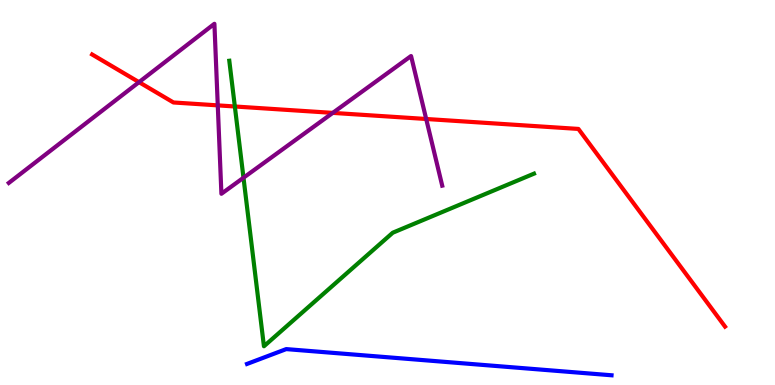[{'lines': ['blue', 'red'], 'intersections': []}, {'lines': ['green', 'red'], 'intersections': [{'x': 3.03, 'y': 7.23}]}, {'lines': ['purple', 'red'], 'intersections': [{'x': 1.79, 'y': 7.87}, {'x': 2.81, 'y': 7.26}, {'x': 4.29, 'y': 7.07}, {'x': 5.5, 'y': 6.91}]}, {'lines': ['blue', 'green'], 'intersections': []}, {'lines': ['blue', 'purple'], 'intersections': []}, {'lines': ['green', 'purple'], 'intersections': [{'x': 3.14, 'y': 5.38}]}]